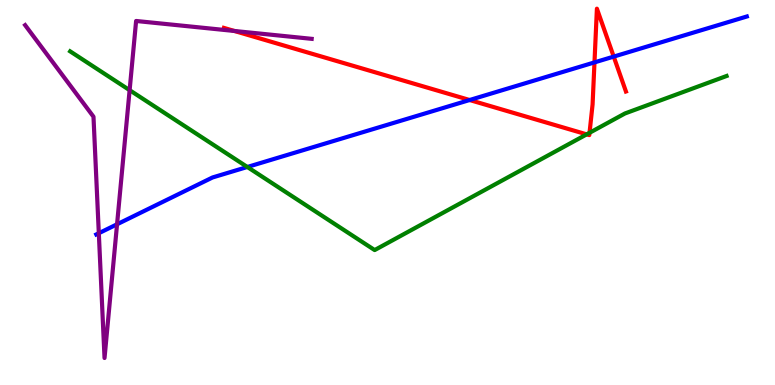[{'lines': ['blue', 'red'], 'intersections': [{'x': 6.06, 'y': 7.4}, {'x': 7.67, 'y': 8.38}, {'x': 7.92, 'y': 8.53}]}, {'lines': ['green', 'red'], 'intersections': [{'x': 7.57, 'y': 6.51}, {'x': 7.61, 'y': 6.55}]}, {'lines': ['purple', 'red'], 'intersections': [{'x': 3.02, 'y': 9.2}]}, {'lines': ['blue', 'green'], 'intersections': [{'x': 3.19, 'y': 5.66}]}, {'lines': ['blue', 'purple'], 'intersections': [{'x': 1.28, 'y': 3.94}, {'x': 1.51, 'y': 4.17}]}, {'lines': ['green', 'purple'], 'intersections': [{'x': 1.67, 'y': 7.66}]}]